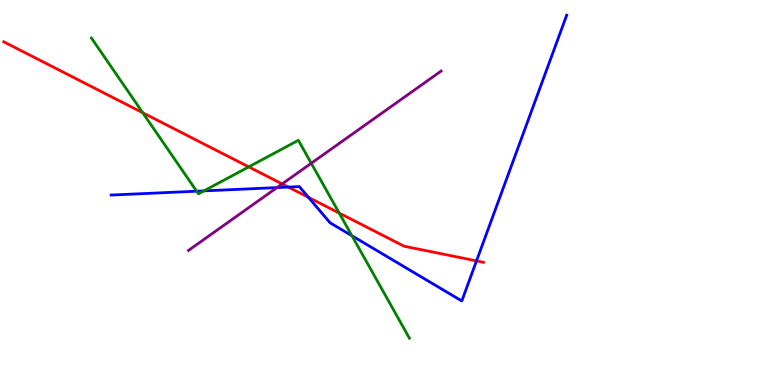[{'lines': ['blue', 'red'], 'intersections': [{'x': 3.72, 'y': 5.14}, {'x': 3.98, 'y': 4.87}, {'x': 6.15, 'y': 3.22}]}, {'lines': ['green', 'red'], 'intersections': [{'x': 1.84, 'y': 7.07}, {'x': 3.21, 'y': 5.67}, {'x': 4.38, 'y': 4.47}]}, {'lines': ['purple', 'red'], 'intersections': [{'x': 3.64, 'y': 5.22}]}, {'lines': ['blue', 'green'], 'intersections': [{'x': 2.54, 'y': 5.03}, {'x': 2.63, 'y': 5.04}, {'x': 4.54, 'y': 3.88}]}, {'lines': ['blue', 'purple'], 'intersections': [{'x': 3.57, 'y': 5.13}]}, {'lines': ['green', 'purple'], 'intersections': [{'x': 4.02, 'y': 5.76}]}]